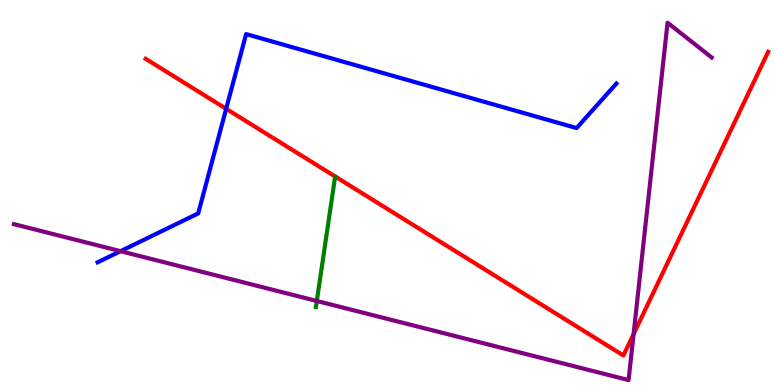[{'lines': ['blue', 'red'], 'intersections': [{'x': 2.92, 'y': 7.17}]}, {'lines': ['green', 'red'], 'intersections': []}, {'lines': ['purple', 'red'], 'intersections': [{'x': 8.18, 'y': 1.32}]}, {'lines': ['blue', 'green'], 'intersections': []}, {'lines': ['blue', 'purple'], 'intersections': [{'x': 1.56, 'y': 3.48}]}, {'lines': ['green', 'purple'], 'intersections': [{'x': 4.09, 'y': 2.18}]}]